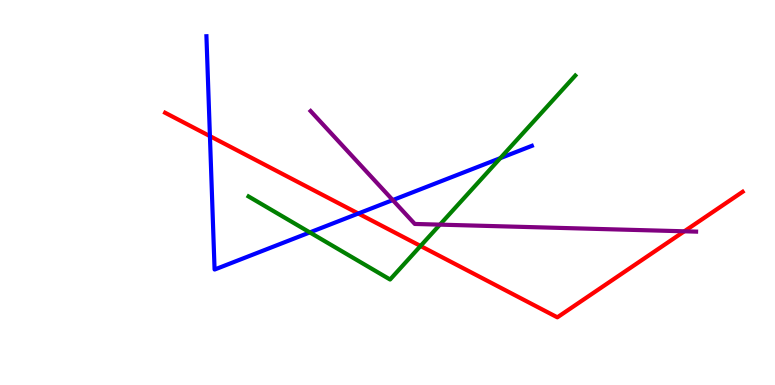[{'lines': ['blue', 'red'], 'intersections': [{'x': 2.71, 'y': 6.46}, {'x': 4.62, 'y': 4.45}]}, {'lines': ['green', 'red'], 'intersections': [{'x': 5.43, 'y': 3.61}]}, {'lines': ['purple', 'red'], 'intersections': [{'x': 8.83, 'y': 3.99}]}, {'lines': ['blue', 'green'], 'intersections': [{'x': 4.0, 'y': 3.96}, {'x': 6.46, 'y': 5.89}]}, {'lines': ['blue', 'purple'], 'intersections': [{'x': 5.07, 'y': 4.8}]}, {'lines': ['green', 'purple'], 'intersections': [{'x': 5.68, 'y': 4.17}]}]